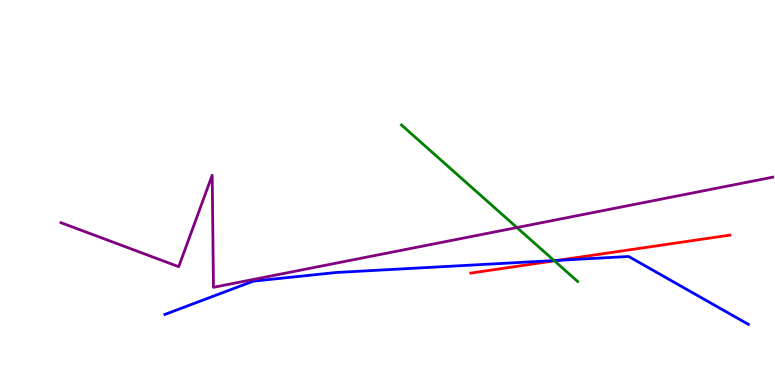[{'lines': ['blue', 'red'], 'intersections': [{'x': 7.19, 'y': 3.24}]}, {'lines': ['green', 'red'], 'intersections': [{'x': 7.15, 'y': 3.23}]}, {'lines': ['purple', 'red'], 'intersections': []}, {'lines': ['blue', 'green'], 'intersections': [{'x': 7.15, 'y': 3.23}]}, {'lines': ['blue', 'purple'], 'intersections': []}, {'lines': ['green', 'purple'], 'intersections': [{'x': 6.67, 'y': 4.09}]}]